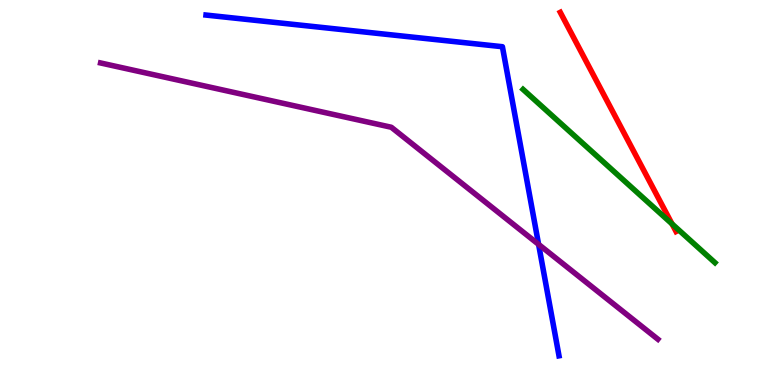[{'lines': ['blue', 'red'], 'intersections': []}, {'lines': ['green', 'red'], 'intersections': [{'x': 8.67, 'y': 4.18}]}, {'lines': ['purple', 'red'], 'intersections': []}, {'lines': ['blue', 'green'], 'intersections': []}, {'lines': ['blue', 'purple'], 'intersections': [{'x': 6.95, 'y': 3.65}]}, {'lines': ['green', 'purple'], 'intersections': []}]